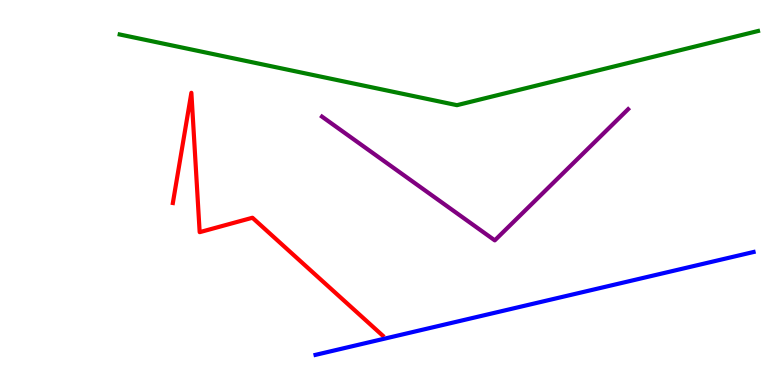[{'lines': ['blue', 'red'], 'intersections': []}, {'lines': ['green', 'red'], 'intersections': []}, {'lines': ['purple', 'red'], 'intersections': []}, {'lines': ['blue', 'green'], 'intersections': []}, {'lines': ['blue', 'purple'], 'intersections': []}, {'lines': ['green', 'purple'], 'intersections': []}]